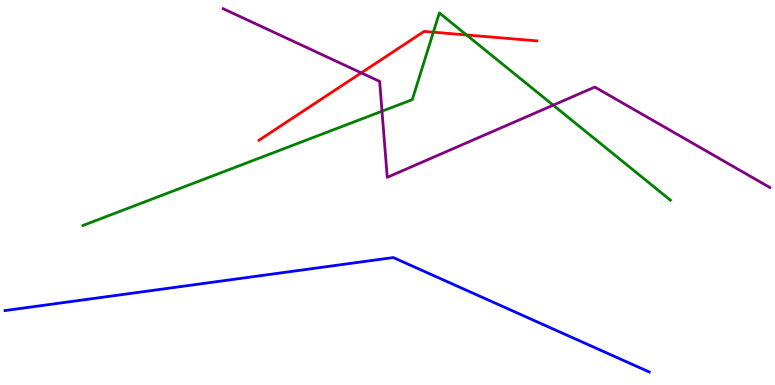[{'lines': ['blue', 'red'], 'intersections': []}, {'lines': ['green', 'red'], 'intersections': [{'x': 5.59, 'y': 9.16}, {'x': 6.02, 'y': 9.09}]}, {'lines': ['purple', 'red'], 'intersections': [{'x': 4.66, 'y': 8.11}]}, {'lines': ['blue', 'green'], 'intersections': []}, {'lines': ['blue', 'purple'], 'intersections': []}, {'lines': ['green', 'purple'], 'intersections': [{'x': 4.93, 'y': 7.11}, {'x': 7.14, 'y': 7.27}]}]